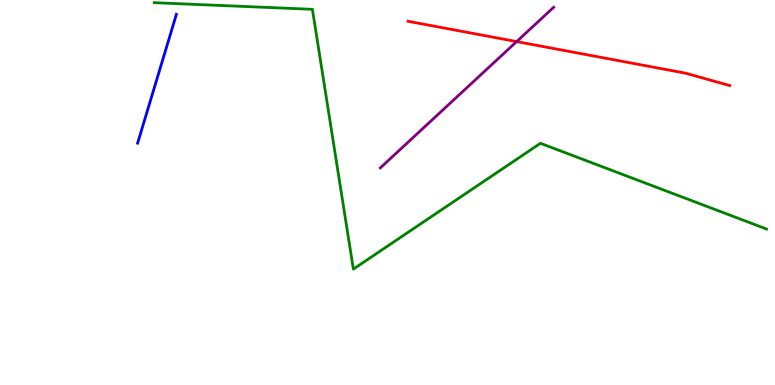[{'lines': ['blue', 'red'], 'intersections': []}, {'lines': ['green', 'red'], 'intersections': []}, {'lines': ['purple', 'red'], 'intersections': [{'x': 6.67, 'y': 8.92}]}, {'lines': ['blue', 'green'], 'intersections': []}, {'lines': ['blue', 'purple'], 'intersections': []}, {'lines': ['green', 'purple'], 'intersections': []}]